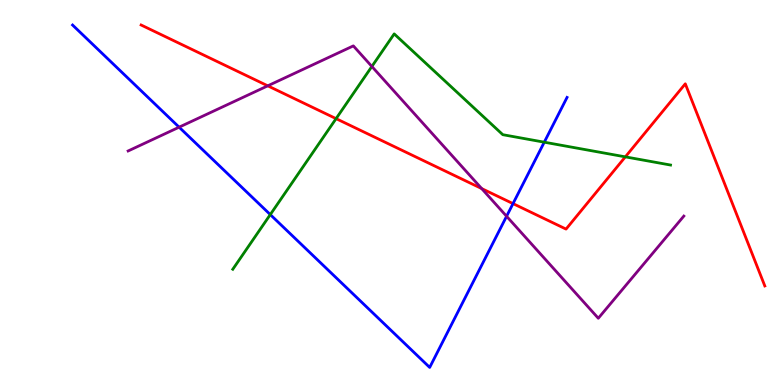[{'lines': ['blue', 'red'], 'intersections': [{'x': 6.62, 'y': 4.71}]}, {'lines': ['green', 'red'], 'intersections': [{'x': 4.34, 'y': 6.92}, {'x': 8.07, 'y': 5.93}]}, {'lines': ['purple', 'red'], 'intersections': [{'x': 3.45, 'y': 7.77}, {'x': 6.22, 'y': 5.1}]}, {'lines': ['blue', 'green'], 'intersections': [{'x': 3.49, 'y': 4.43}, {'x': 7.02, 'y': 6.31}]}, {'lines': ['blue', 'purple'], 'intersections': [{'x': 2.31, 'y': 6.7}, {'x': 6.54, 'y': 4.38}]}, {'lines': ['green', 'purple'], 'intersections': [{'x': 4.8, 'y': 8.27}]}]